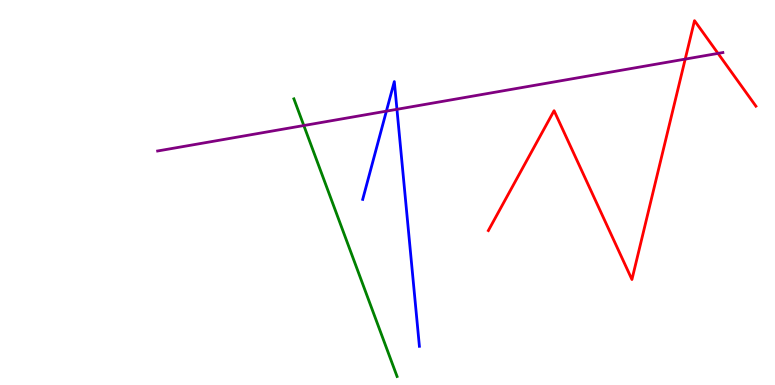[{'lines': ['blue', 'red'], 'intersections': []}, {'lines': ['green', 'red'], 'intersections': []}, {'lines': ['purple', 'red'], 'intersections': [{'x': 8.84, 'y': 8.46}, {'x': 9.26, 'y': 8.61}]}, {'lines': ['blue', 'green'], 'intersections': []}, {'lines': ['blue', 'purple'], 'intersections': [{'x': 4.99, 'y': 7.11}, {'x': 5.12, 'y': 7.16}]}, {'lines': ['green', 'purple'], 'intersections': [{'x': 3.92, 'y': 6.74}]}]